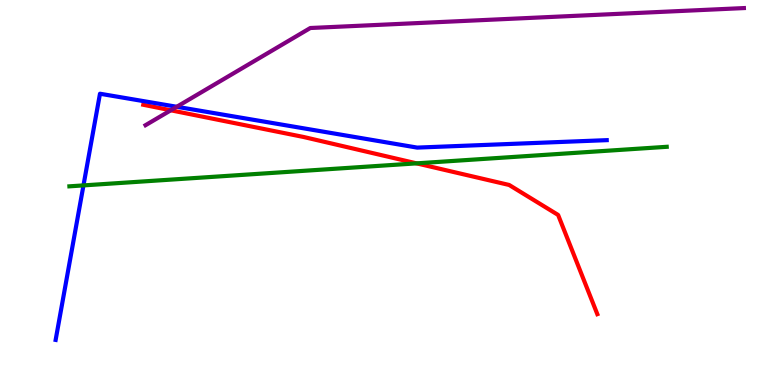[{'lines': ['blue', 'red'], 'intersections': []}, {'lines': ['green', 'red'], 'intersections': [{'x': 5.38, 'y': 5.76}]}, {'lines': ['purple', 'red'], 'intersections': [{'x': 2.2, 'y': 7.14}]}, {'lines': ['blue', 'green'], 'intersections': [{'x': 1.08, 'y': 5.18}]}, {'lines': ['blue', 'purple'], 'intersections': [{'x': 2.28, 'y': 7.23}]}, {'lines': ['green', 'purple'], 'intersections': []}]